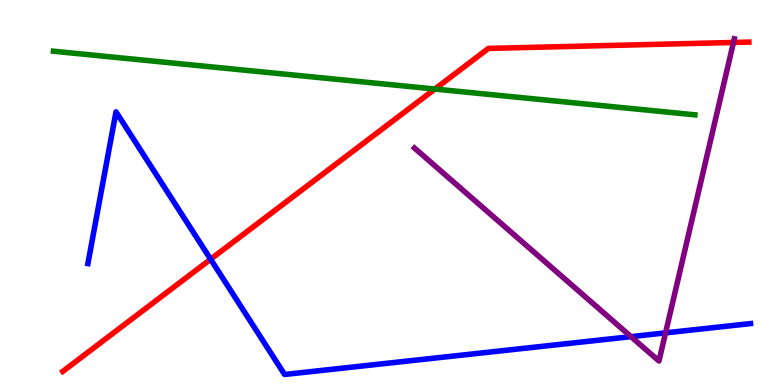[{'lines': ['blue', 'red'], 'intersections': [{'x': 2.72, 'y': 3.27}]}, {'lines': ['green', 'red'], 'intersections': [{'x': 5.61, 'y': 7.69}]}, {'lines': ['purple', 'red'], 'intersections': [{'x': 9.46, 'y': 8.9}]}, {'lines': ['blue', 'green'], 'intersections': []}, {'lines': ['blue', 'purple'], 'intersections': [{'x': 8.14, 'y': 1.26}, {'x': 8.59, 'y': 1.35}]}, {'lines': ['green', 'purple'], 'intersections': []}]